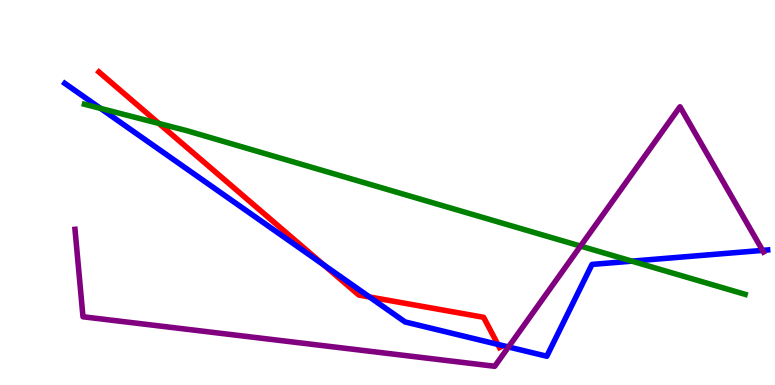[{'lines': ['blue', 'red'], 'intersections': [{'x': 4.18, 'y': 3.12}, {'x': 4.77, 'y': 2.29}, {'x': 6.42, 'y': 1.05}]}, {'lines': ['green', 'red'], 'intersections': [{'x': 2.05, 'y': 6.79}]}, {'lines': ['purple', 'red'], 'intersections': []}, {'lines': ['blue', 'green'], 'intersections': [{'x': 1.3, 'y': 7.18}, {'x': 8.15, 'y': 3.22}]}, {'lines': ['blue', 'purple'], 'intersections': [{'x': 6.56, 'y': 0.988}, {'x': 9.84, 'y': 3.5}]}, {'lines': ['green', 'purple'], 'intersections': [{'x': 7.49, 'y': 3.61}]}]